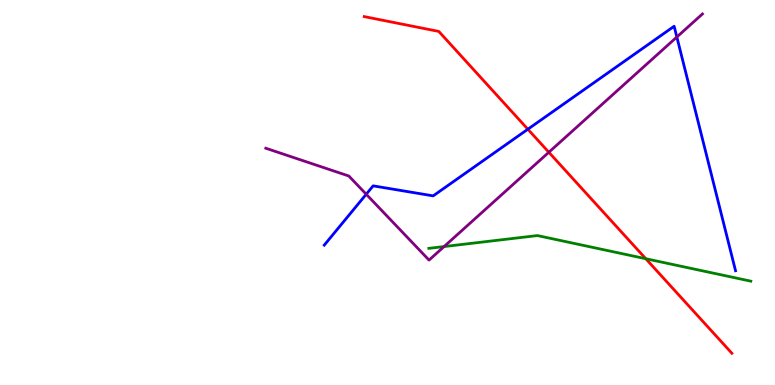[{'lines': ['blue', 'red'], 'intersections': [{'x': 6.81, 'y': 6.64}]}, {'lines': ['green', 'red'], 'intersections': [{'x': 8.33, 'y': 3.28}]}, {'lines': ['purple', 'red'], 'intersections': [{'x': 7.08, 'y': 6.05}]}, {'lines': ['blue', 'green'], 'intersections': []}, {'lines': ['blue', 'purple'], 'intersections': [{'x': 4.73, 'y': 4.95}, {'x': 8.73, 'y': 9.04}]}, {'lines': ['green', 'purple'], 'intersections': [{'x': 5.73, 'y': 3.6}]}]